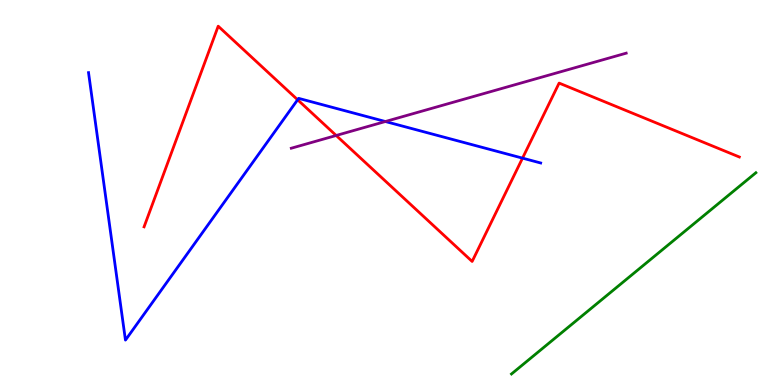[{'lines': ['blue', 'red'], 'intersections': [{'x': 3.84, 'y': 7.41}, {'x': 6.74, 'y': 5.89}]}, {'lines': ['green', 'red'], 'intersections': []}, {'lines': ['purple', 'red'], 'intersections': [{'x': 4.34, 'y': 6.48}]}, {'lines': ['blue', 'green'], 'intersections': []}, {'lines': ['blue', 'purple'], 'intersections': [{'x': 4.97, 'y': 6.84}]}, {'lines': ['green', 'purple'], 'intersections': []}]